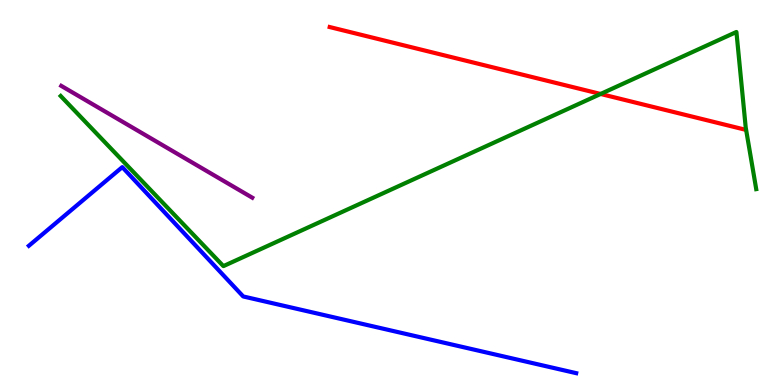[{'lines': ['blue', 'red'], 'intersections': []}, {'lines': ['green', 'red'], 'intersections': [{'x': 7.75, 'y': 7.56}]}, {'lines': ['purple', 'red'], 'intersections': []}, {'lines': ['blue', 'green'], 'intersections': []}, {'lines': ['blue', 'purple'], 'intersections': []}, {'lines': ['green', 'purple'], 'intersections': []}]